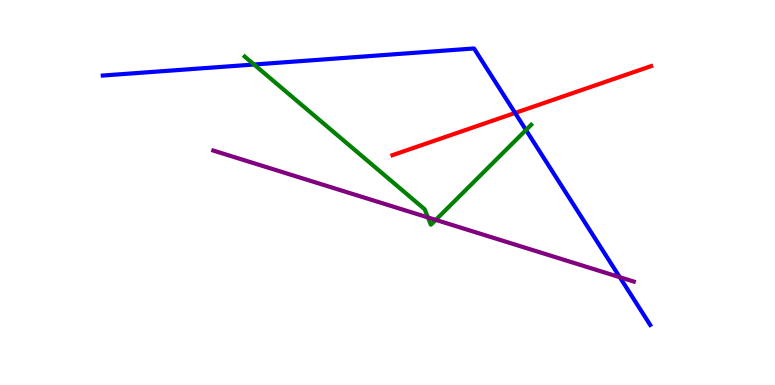[{'lines': ['blue', 'red'], 'intersections': [{'x': 6.65, 'y': 7.07}]}, {'lines': ['green', 'red'], 'intersections': []}, {'lines': ['purple', 'red'], 'intersections': []}, {'lines': ['blue', 'green'], 'intersections': [{'x': 3.28, 'y': 8.32}, {'x': 6.79, 'y': 6.62}]}, {'lines': ['blue', 'purple'], 'intersections': [{'x': 8.0, 'y': 2.8}]}, {'lines': ['green', 'purple'], 'intersections': [{'x': 5.52, 'y': 4.35}, {'x': 5.62, 'y': 4.29}]}]